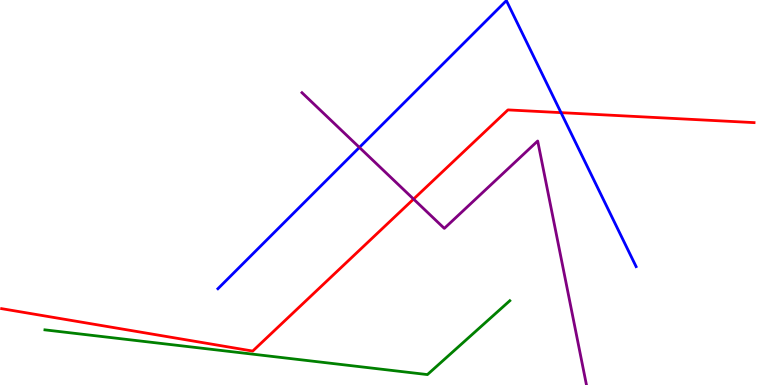[{'lines': ['blue', 'red'], 'intersections': [{'x': 7.24, 'y': 7.07}]}, {'lines': ['green', 'red'], 'intersections': []}, {'lines': ['purple', 'red'], 'intersections': [{'x': 5.34, 'y': 4.83}]}, {'lines': ['blue', 'green'], 'intersections': []}, {'lines': ['blue', 'purple'], 'intersections': [{'x': 4.64, 'y': 6.17}]}, {'lines': ['green', 'purple'], 'intersections': []}]